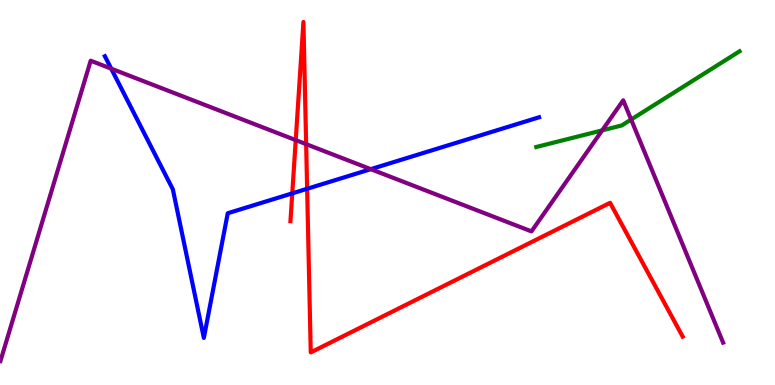[{'lines': ['blue', 'red'], 'intersections': [{'x': 3.77, 'y': 4.98}, {'x': 3.96, 'y': 5.1}]}, {'lines': ['green', 'red'], 'intersections': []}, {'lines': ['purple', 'red'], 'intersections': [{'x': 3.82, 'y': 6.36}, {'x': 3.95, 'y': 6.26}]}, {'lines': ['blue', 'green'], 'intersections': []}, {'lines': ['blue', 'purple'], 'intersections': [{'x': 1.44, 'y': 8.22}, {'x': 4.78, 'y': 5.61}]}, {'lines': ['green', 'purple'], 'intersections': [{'x': 7.77, 'y': 6.61}, {'x': 8.14, 'y': 6.9}]}]